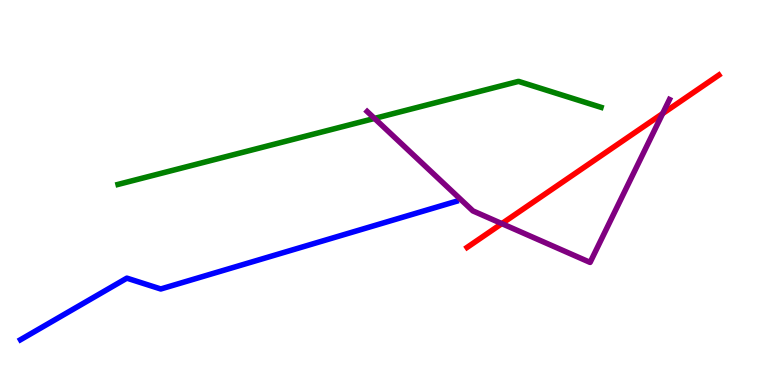[{'lines': ['blue', 'red'], 'intersections': []}, {'lines': ['green', 'red'], 'intersections': []}, {'lines': ['purple', 'red'], 'intersections': [{'x': 6.48, 'y': 4.19}, {'x': 8.55, 'y': 7.05}]}, {'lines': ['blue', 'green'], 'intersections': []}, {'lines': ['blue', 'purple'], 'intersections': []}, {'lines': ['green', 'purple'], 'intersections': [{'x': 4.83, 'y': 6.92}]}]